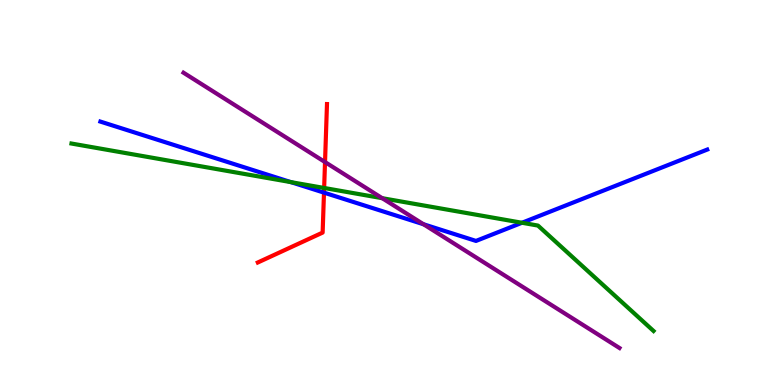[{'lines': ['blue', 'red'], 'intersections': [{'x': 4.18, 'y': 5.0}]}, {'lines': ['green', 'red'], 'intersections': [{'x': 4.18, 'y': 5.12}]}, {'lines': ['purple', 'red'], 'intersections': [{'x': 4.19, 'y': 5.79}]}, {'lines': ['blue', 'green'], 'intersections': [{'x': 3.75, 'y': 5.27}, {'x': 6.74, 'y': 4.21}]}, {'lines': ['blue', 'purple'], 'intersections': [{'x': 5.46, 'y': 4.18}]}, {'lines': ['green', 'purple'], 'intersections': [{'x': 4.93, 'y': 4.85}]}]